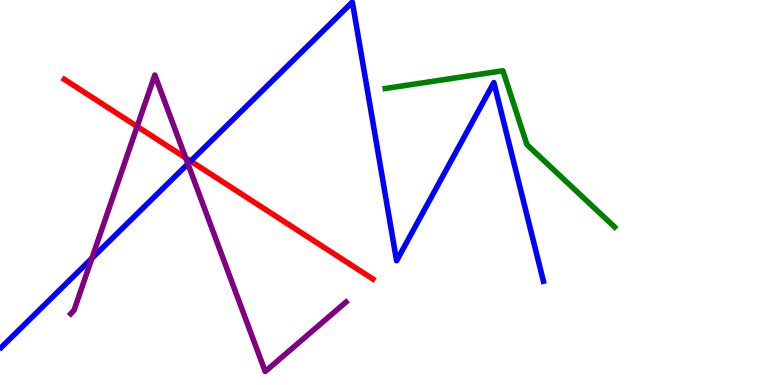[{'lines': ['blue', 'red'], 'intersections': [{'x': 2.46, 'y': 5.81}]}, {'lines': ['green', 'red'], 'intersections': []}, {'lines': ['purple', 'red'], 'intersections': [{'x': 1.77, 'y': 6.71}, {'x': 2.4, 'y': 5.9}]}, {'lines': ['blue', 'green'], 'intersections': []}, {'lines': ['blue', 'purple'], 'intersections': [{'x': 1.19, 'y': 3.29}, {'x': 2.42, 'y': 5.74}]}, {'lines': ['green', 'purple'], 'intersections': []}]